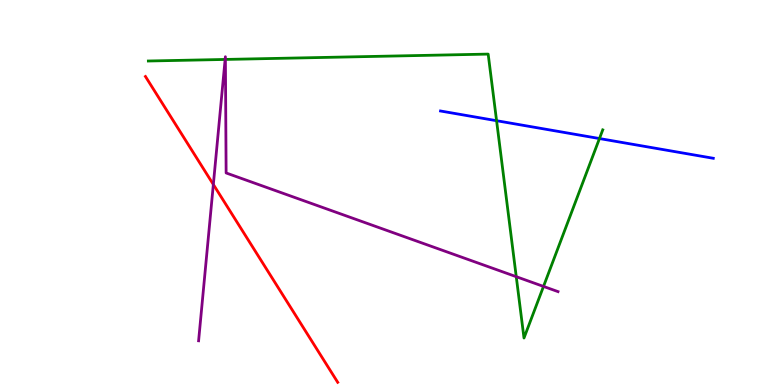[{'lines': ['blue', 'red'], 'intersections': []}, {'lines': ['green', 'red'], 'intersections': []}, {'lines': ['purple', 'red'], 'intersections': [{'x': 2.75, 'y': 5.21}]}, {'lines': ['blue', 'green'], 'intersections': [{'x': 6.41, 'y': 6.86}, {'x': 7.73, 'y': 6.4}]}, {'lines': ['blue', 'purple'], 'intersections': []}, {'lines': ['green', 'purple'], 'intersections': [{'x': 2.9, 'y': 8.46}, {'x': 2.91, 'y': 8.46}, {'x': 6.66, 'y': 2.81}, {'x': 7.01, 'y': 2.56}]}]